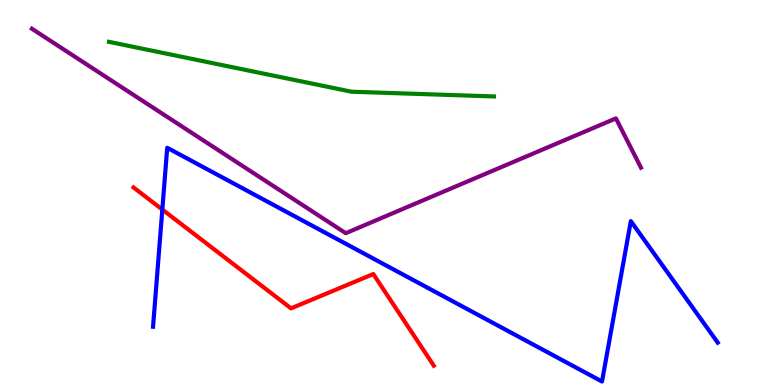[{'lines': ['blue', 'red'], 'intersections': [{'x': 2.09, 'y': 4.56}]}, {'lines': ['green', 'red'], 'intersections': []}, {'lines': ['purple', 'red'], 'intersections': []}, {'lines': ['blue', 'green'], 'intersections': []}, {'lines': ['blue', 'purple'], 'intersections': []}, {'lines': ['green', 'purple'], 'intersections': []}]